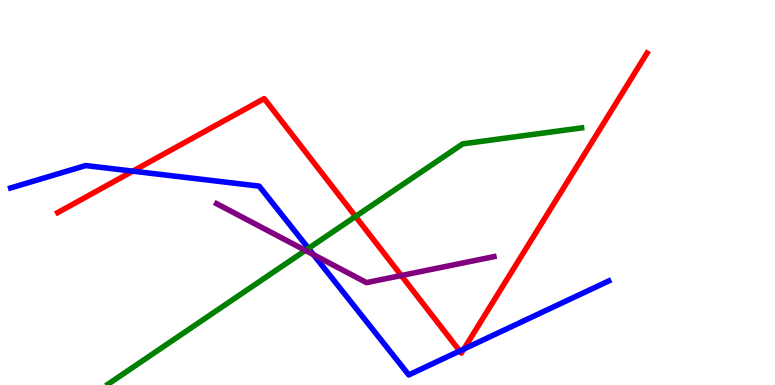[{'lines': ['blue', 'red'], 'intersections': [{'x': 1.71, 'y': 5.55}, {'x': 5.93, 'y': 0.884}, {'x': 5.99, 'y': 0.935}]}, {'lines': ['green', 'red'], 'intersections': [{'x': 4.59, 'y': 4.38}]}, {'lines': ['purple', 'red'], 'intersections': [{'x': 5.18, 'y': 2.84}]}, {'lines': ['blue', 'green'], 'intersections': [{'x': 3.98, 'y': 3.55}]}, {'lines': ['blue', 'purple'], 'intersections': [{'x': 4.05, 'y': 3.38}]}, {'lines': ['green', 'purple'], 'intersections': [{'x': 3.94, 'y': 3.5}]}]